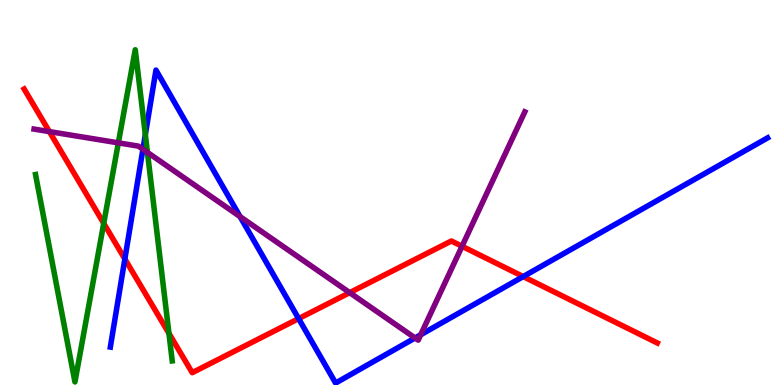[{'lines': ['blue', 'red'], 'intersections': [{'x': 1.61, 'y': 3.27}, {'x': 3.85, 'y': 1.72}, {'x': 6.75, 'y': 2.82}]}, {'lines': ['green', 'red'], 'intersections': [{'x': 1.34, 'y': 4.2}, {'x': 2.18, 'y': 1.34}]}, {'lines': ['purple', 'red'], 'intersections': [{'x': 0.637, 'y': 6.58}, {'x': 4.51, 'y': 2.4}, {'x': 5.96, 'y': 3.6}]}, {'lines': ['blue', 'green'], 'intersections': [{'x': 1.88, 'y': 6.5}]}, {'lines': ['blue', 'purple'], 'intersections': [{'x': 1.84, 'y': 6.12}, {'x': 3.1, 'y': 4.37}, {'x': 5.36, 'y': 1.22}, {'x': 5.43, 'y': 1.31}]}, {'lines': ['green', 'purple'], 'intersections': [{'x': 1.53, 'y': 6.29}, {'x': 1.9, 'y': 6.04}]}]